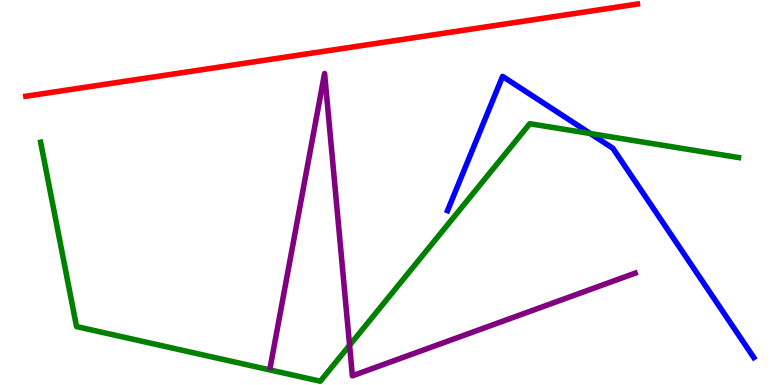[{'lines': ['blue', 'red'], 'intersections': []}, {'lines': ['green', 'red'], 'intersections': []}, {'lines': ['purple', 'red'], 'intersections': []}, {'lines': ['blue', 'green'], 'intersections': [{'x': 7.62, 'y': 6.53}]}, {'lines': ['blue', 'purple'], 'intersections': []}, {'lines': ['green', 'purple'], 'intersections': [{'x': 4.51, 'y': 1.03}]}]